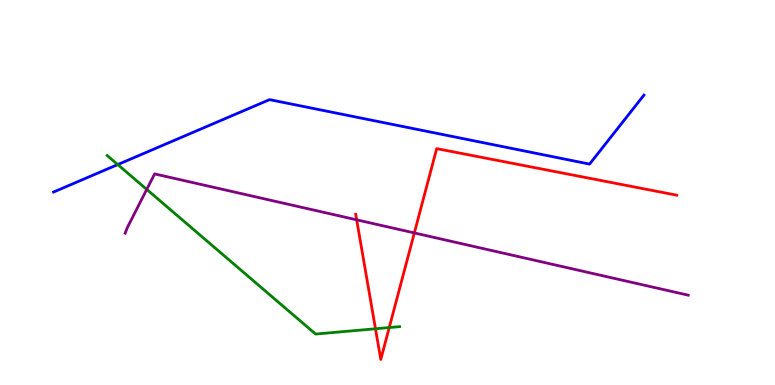[{'lines': ['blue', 'red'], 'intersections': []}, {'lines': ['green', 'red'], 'intersections': [{'x': 4.84, 'y': 1.46}, {'x': 5.02, 'y': 1.49}]}, {'lines': ['purple', 'red'], 'intersections': [{'x': 4.6, 'y': 4.29}, {'x': 5.35, 'y': 3.95}]}, {'lines': ['blue', 'green'], 'intersections': [{'x': 1.52, 'y': 5.73}]}, {'lines': ['blue', 'purple'], 'intersections': []}, {'lines': ['green', 'purple'], 'intersections': [{'x': 1.89, 'y': 5.08}]}]